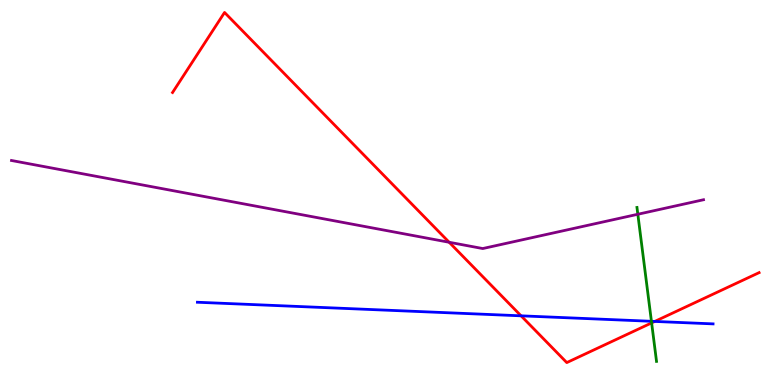[{'lines': ['blue', 'red'], 'intersections': [{'x': 6.72, 'y': 1.8}, {'x': 8.45, 'y': 1.65}]}, {'lines': ['green', 'red'], 'intersections': [{'x': 8.41, 'y': 1.61}]}, {'lines': ['purple', 'red'], 'intersections': [{'x': 5.8, 'y': 3.71}]}, {'lines': ['blue', 'green'], 'intersections': [{'x': 8.41, 'y': 1.65}]}, {'lines': ['blue', 'purple'], 'intersections': []}, {'lines': ['green', 'purple'], 'intersections': [{'x': 8.23, 'y': 4.43}]}]